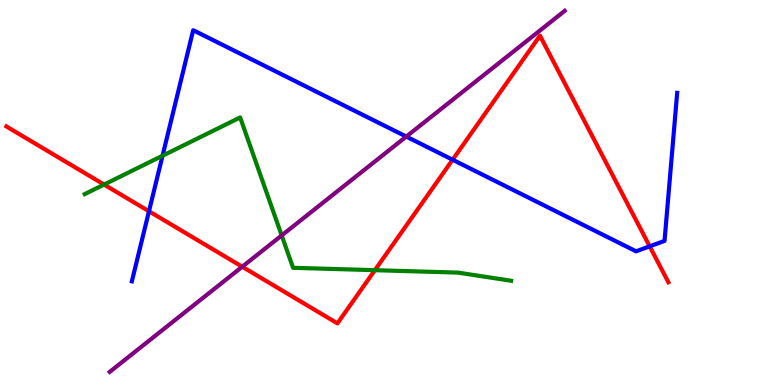[{'lines': ['blue', 'red'], 'intersections': [{'x': 1.92, 'y': 4.51}, {'x': 5.84, 'y': 5.85}, {'x': 8.38, 'y': 3.6}]}, {'lines': ['green', 'red'], 'intersections': [{'x': 1.34, 'y': 5.21}, {'x': 4.84, 'y': 2.98}]}, {'lines': ['purple', 'red'], 'intersections': [{'x': 3.13, 'y': 3.07}]}, {'lines': ['blue', 'green'], 'intersections': [{'x': 2.1, 'y': 5.95}]}, {'lines': ['blue', 'purple'], 'intersections': [{'x': 5.24, 'y': 6.45}]}, {'lines': ['green', 'purple'], 'intersections': [{'x': 3.63, 'y': 3.88}]}]